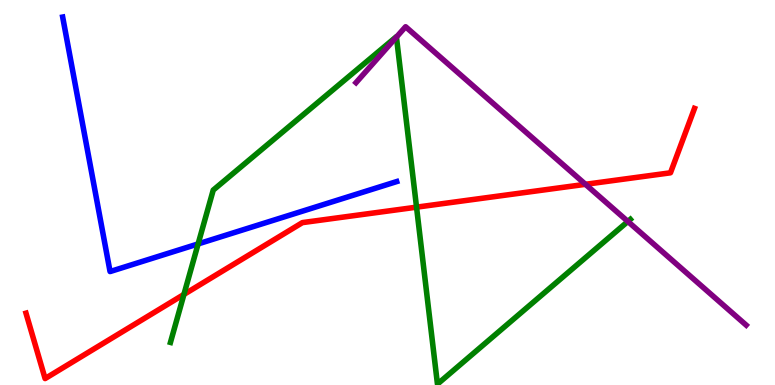[{'lines': ['blue', 'red'], 'intersections': []}, {'lines': ['green', 'red'], 'intersections': [{'x': 2.37, 'y': 2.35}, {'x': 5.37, 'y': 4.62}]}, {'lines': ['purple', 'red'], 'intersections': [{'x': 7.55, 'y': 5.21}]}, {'lines': ['blue', 'green'], 'intersections': [{'x': 2.56, 'y': 3.66}]}, {'lines': ['blue', 'purple'], 'intersections': []}, {'lines': ['green', 'purple'], 'intersections': [{'x': 5.12, 'y': 9.04}, {'x': 8.1, 'y': 4.25}]}]